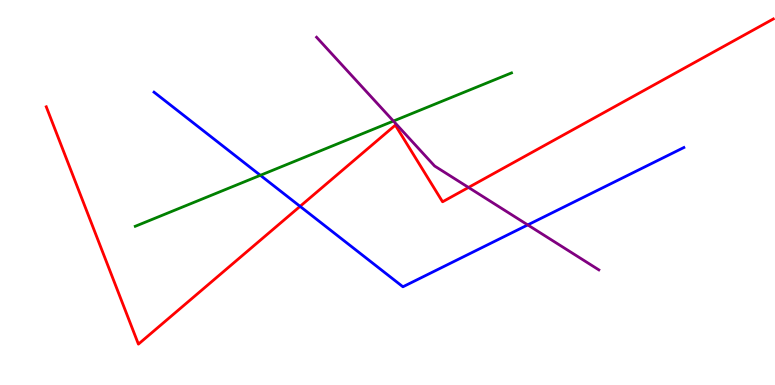[{'lines': ['blue', 'red'], 'intersections': [{'x': 3.87, 'y': 4.64}]}, {'lines': ['green', 'red'], 'intersections': []}, {'lines': ['purple', 'red'], 'intersections': [{'x': 6.05, 'y': 5.13}]}, {'lines': ['blue', 'green'], 'intersections': [{'x': 3.36, 'y': 5.45}]}, {'lines': ['blue', 'purple'], 'intersections': [{'x': 6.81, 'y': 4.16}]}, {'lines': ['green', 'purple'], 'intersections': [{'x': 5.08, 'y': 6.86}]}]